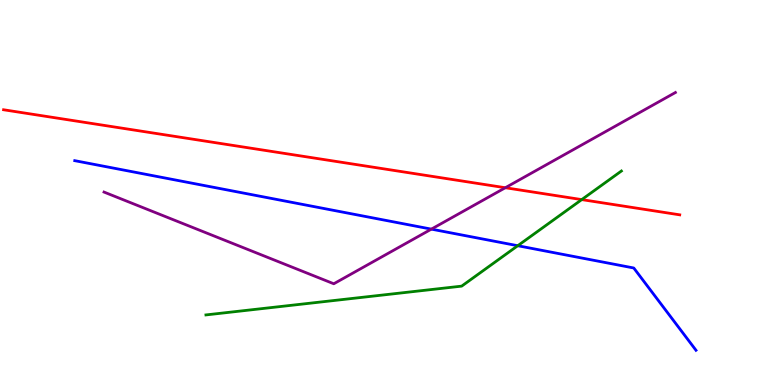[{'lines': ['blue', 'red'], 'intersections': []}, {'lines': ['green', 'red'], 'intersections': [{'x': 7.51, 'y': 4.82}]}, {'lines': ['purple', 'red'], 'intersections': [{'x': 6.52, 'y': 5.12}]}, {'lines': ['blue', 'green'], 'intersections': [{'x': 6.68, 'y': 3.62}]}, {'lines': ['blue', 'purple'], 'intersections': [{'x': 5.57, 'y': 4.05}]}, {'lines': ['green', 'purple'], 'intersections': []}]